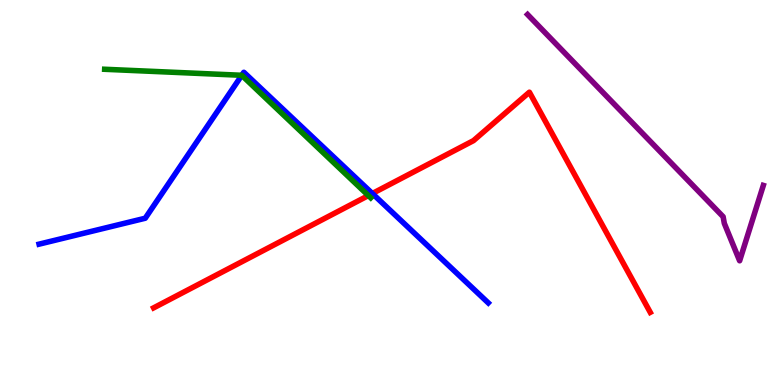[{'lines': ['blue', 'red'], 'intersections': [{'x': 4.8, 'y': 4.97}]}, {'lines': ['green', 'red'], 'intersections': [{'x': 4.75, 'y': 4.92}]}, {'lines': ['purple', 'red'], 'intersections': []}, {'lines': ['blue', 'green'], 'intersections': [{'x': 3.12, 'y': 8.04}]}, {'lines': ['blue', 'purple'], 'intersections': []}, {'lines': ['green', 'purple'], 'intersections': []}]